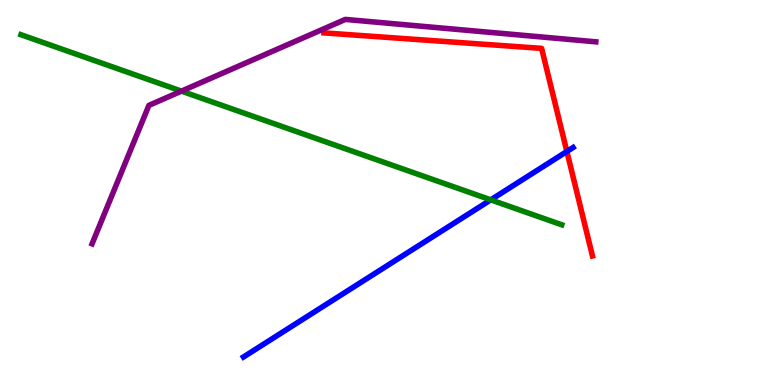[{'lines': ['blue', 'red'], 'intersections': [{'x': 7.31, 'y': 6.07}]}, {'lines': ['green', 'red'], 'intersections': []}, {'lines': ['purple', 'red'], 'intersections': []}, {'lines': ['blue', 'green'], 'intersections': [{'x': 6.33, 'y': 4.81}]}, {'lines': ['blue', 'purple'], 'intersections': []}, {'lines': ['green', 'purple'], 'intersections': [{'x': 2.34, 'y': 7.63}]}]